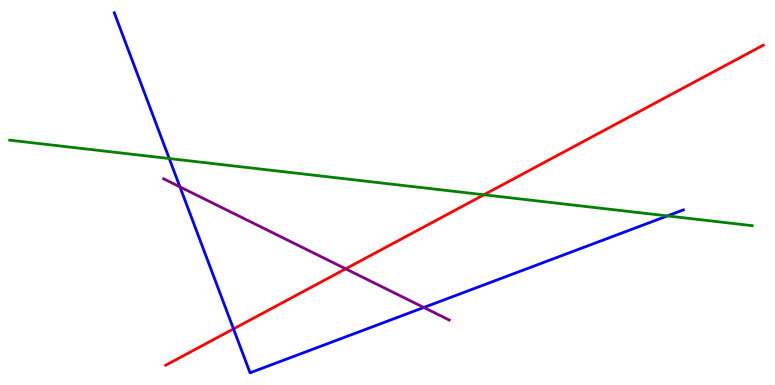[{'lines': ['blue', 'red'], 'intersections': [{'x': 3.01, 'y': 1.46}]}, {'lines': ['green', 'red'], 'intersections': [{'x': 6.24, 'y': 4.94}]}, {'lines': ['purple', 'red'], 'intersections': [{'x': 4.46, 'y': 3.02}]}, {'lines': ['blue', 'green'], 'intersections': [{'x': 2.18, 'y': 5.88}, {'x': 8.61, 'y': 4.39}]}, {'lines': ['blue', 'purple'], 'intersections': [{'x': 2.32, 'y': 5.15}, {'x': 5.47, 'y': 2.01}]}, {'lines': ['green', 'purple'], 'intersections': []}]